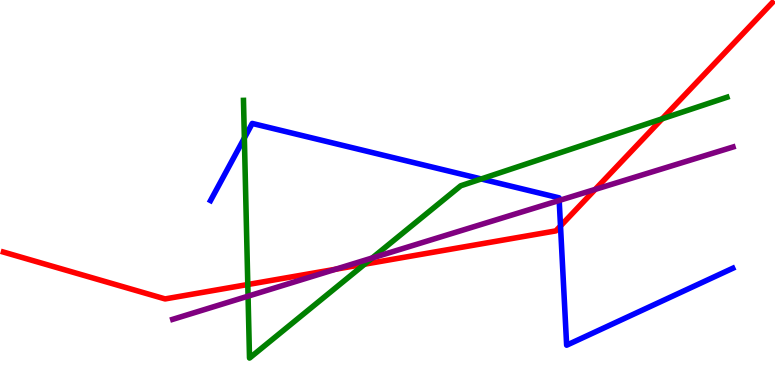[{'lines': ['blue', 'red'], 'intersections': [{'x': 7.23, 'y': 4.13}]}, {'lines': ['green', 'red'], 'intersections': [{'x': 3.2, 'y': 2.61}, {'x': 4.7, 'y': 3.14}, {'x': 8.54, 'y': 6.91}]}, {'lines': ['purple', 'red'], 'intersections': [{'x': 4.33, 'y': 3.01}, {'x': 7.68, 'y': 5.08}]}, {'lines': ['blue', 'green'], 'intersections': [{'x': 3.15, 'y': 6.42}, {'x': 6.21, 'y': 5.35}]}, {'lines': ['blue', 'purple'], 'intersections': [{'x': 7.22, 'y': 4.79}]}, {'lines': ['green', 'purple'], 'intersections': [{'x': 3.2, 'y': 2.31}, {'x': 4.8, 'y': 3.3}]}]